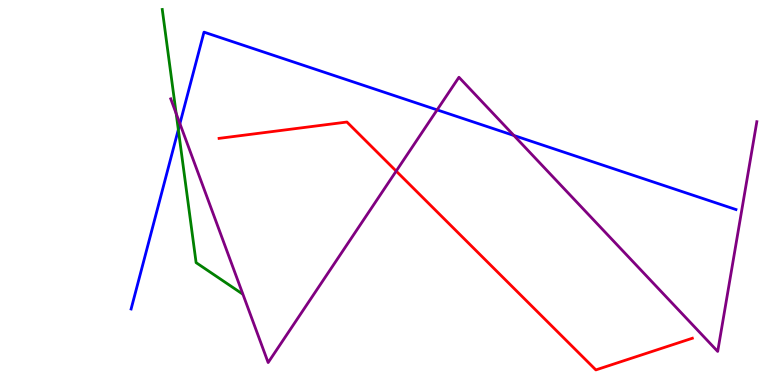[{'lines': ['blue', 'red'], 'intersections': []}, {'lines': ['green', 'red'], 'intersections': []}, {'lines': ['purple', 'red'], 'intersections': [{'x': 5.11, 'y': 5.56}]}, {'lines': ['blue', 'green'], 'intersections': [{'x': 2.3, 'y': 6.63}]}, {'lines': ['blue', 'purple'], 'intersections': [{'x': 2.32, 'y': 6.79}, {'x': 5.64, 'y': 7.15}, {'x': 6.63, 'y': 6.48}]}, {'lines': ['green', 'purple'], 'intersections': [{'x': 2.27, 'y': 7.05}]}]